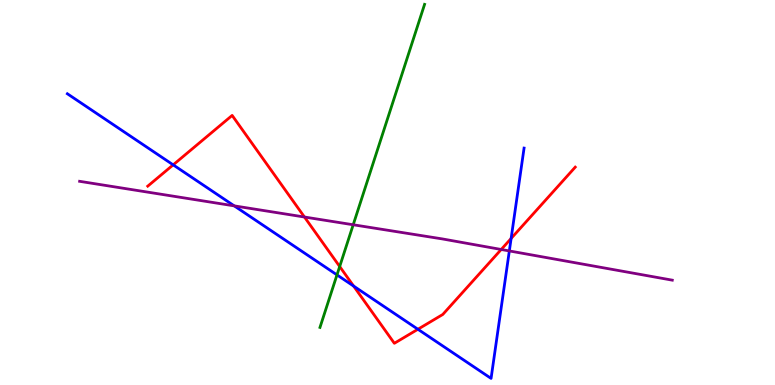[{'lines': ['blue', 'red'], 'intersections': [{'x': 2.23, 'y': 5.72}, {'x': 4.56, 'y': 2.57}, {'x': 5.39, 'y': 1.45}, {'x': 6.6, 'y': 3.81}]}, {'lines': ['green', 'red'], 'intersections': [{'x': 4.38, 'y': 3.08}]}, {'lines': ['purple', 'red'], 'intersections': [{'x': 3.93, 'y': 4.36}, {'x': 6.47, 'y': 3.52}]}, {'lines': ['blue', 'green'], 'intersections': [{'x': 4.35, 'y': 2.86}]}, {'lines': ['blue', 'purple'], 'intersections': [{'x': 3.02, 'y': 4.65}, {'x': 6.57, 'y': 3.48}]}, {'lines': ['green', 'purple'], 'intersections': [{'x': 4.56, 'y': 4.16}]}]